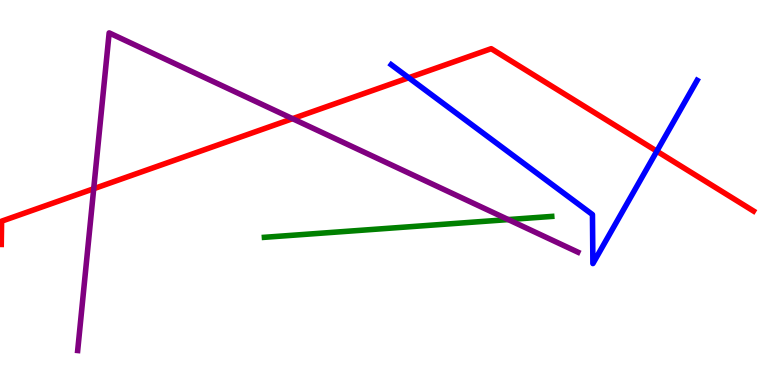[{'lines': ['blue', 'red'], 'intersections': [{'x': 5.27, 'y': 7.98}, {'x': 8.48, 'y': 6.07}]}, {'lines': ['green', 'red'], 'intersections': []}, {'lines': ['purple', 'red'], 'intersections': [{'x': 1.21, 'y': 5.1}, {'x': 3.77, 'y': 6.92}]}, {'lines': ['blue', 'green'], 'intersections': []}, {'lines': ['blue', 'purple'], 'intersections': []}, {'lines': ['green', 'purple'], 'intersections': [{'x': 6.56, 'y': 4.3}]}]